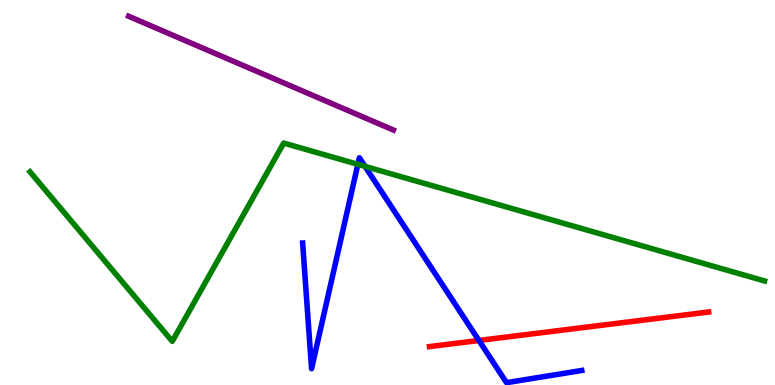[{'lines': ['blue', 'red'], 'intersections': [{'x': 6.18, 'y': 1.16}]}, {'lines': ['green', 'red'], 'intersections': []}, {'lines': ['purple', 'red'], 'intersections': []}, {'lines': ['blue', 'green'], 'intersections': [{'x': 4.62, 'y': 5.73}, {'x': 4.71, 'y': 5.68}]}, {'lines': ['blue', 'purple'], 'intersections': []}, {'lines': ['green', 'purple'], 'intersections': []}]